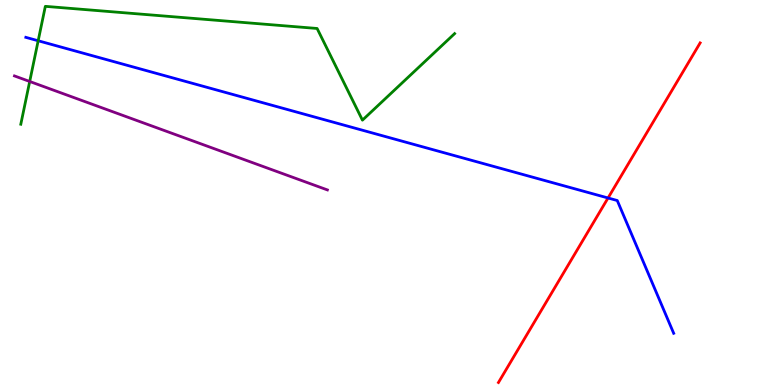[{'lines': ['blue', 'red'], 'intersections': [{'x': 7.85, 'y': 4.86}]}, {'lines': ['green', 'red'], 'intersections': []}, {'lines': ['purple', 'red'], 'intersections': []}, {'lines': ['blue', 'green'], 'intersections': [{'x': 0.493, 'y': 8.94}]}, {'lines': ['blue', 'purple'], 'intersections': []}, {'lines': ['green', 'purple'], 'intersections': [{'x': 0.383, 'y': 7.88}]}]